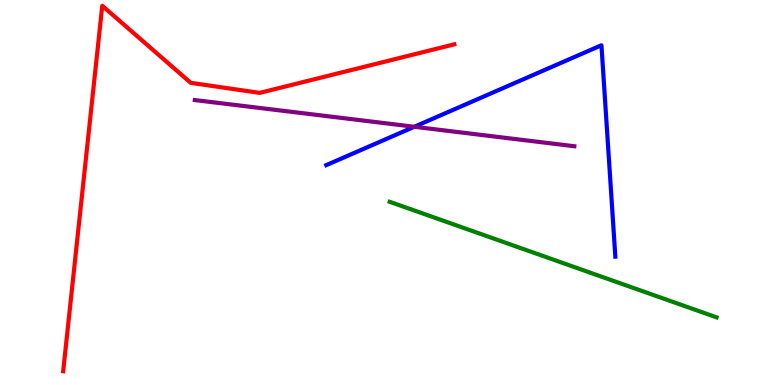[{'lines': ['blue', 'red'], 'intersections': []}, {'lines': ['green', 'red'], 'intersections': []}, {'lines': ['purple', 'red'], 'intersections': []}, {'lines': ['blue', 'green'], 'intersections': []}, {'lines': ['blue', 'purple'], 'intersections': [{'x': 5.35, 'y': 6.71}]}, {'lines': ['green', 'purple'], 'intersections': []}]